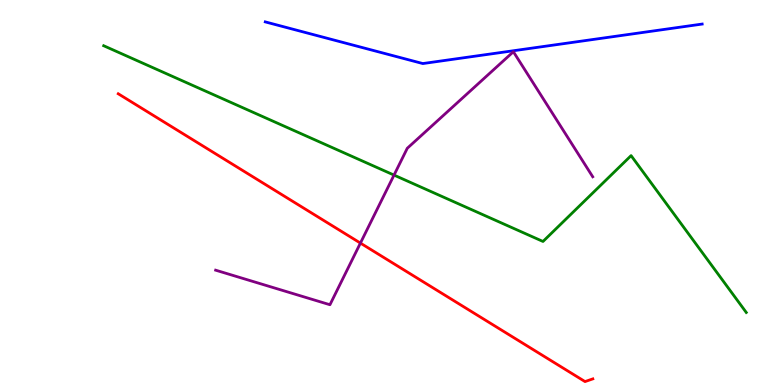[{'lines': ['blue', 'red'], 'intersections': []}, {'lines': ['green', 'red'], 'intersections': []}, {'lines': ['purple', 'red'], 'intersections': [{'x': 4.65, 'y': 3.69}]}, {'lines': ['blue', 'green'], 'intersections': []}, {'lines': ['blue', 'purple'], 'intersections': []}, {'lines': ['green', 'purple'], 'intersections': [{'x': 5.08, 'y': 5.45}]}]